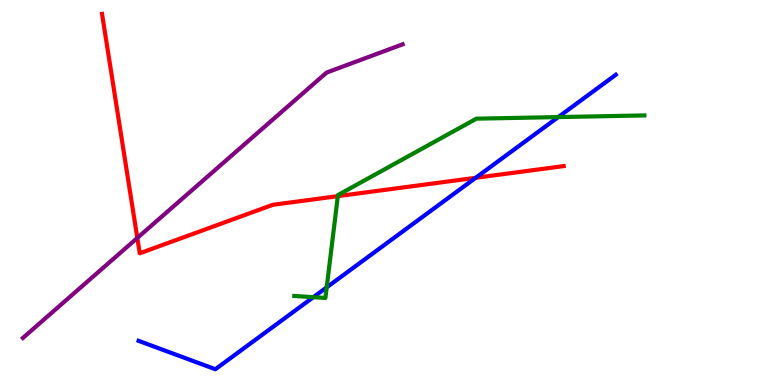[{'lines': ['blue', 'red'], 'intersections': [{'x': 6.14, 'y': 5.38}]}, {'lines': ['green', 'red'], 'intersections': [{'x': 4.36, 'y': 4.91}]}, {'lines': ['purple', 'red'], 'intersections': [{'x': 1.77, 'y': 3.82}]}, {'lines': ['blue', 'green'], 'intersections': [{'x': 4.04, 'y': 2.28}, {'x': 4.22, 'y': 2.54}, {'x': 7.2, 'y': 6.96}]}, {'lines': ['blue', 'purple'], 'intersections': []}, {'lines': ['green', 'purple'], 'intersections': []}]